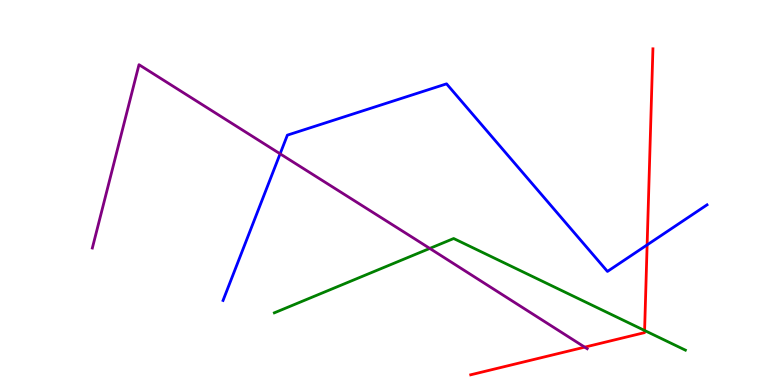[{'lines': ['blue', 'red'], 'intersections': [{'x': 8.35, 'y': 3.64}]}, {'lines': ['green', 'red'], 'intersections': [{'x': 8.32, 'y': 1.42}]}, {'lines': ['purple', 'red'], 'intersections': [{'x': 7.54, 'y': 0.983}]}, {'lines': ['blue', 'green'], 'intersections': []}, {'lines': ['blue', 'purple'], 'intersections': [{'x': 3.61, 'y': 6.0}]}, {'lines': ['green', 'purple'], 'intersections': [{'x': 5.55, 'y': 3.55}]}]